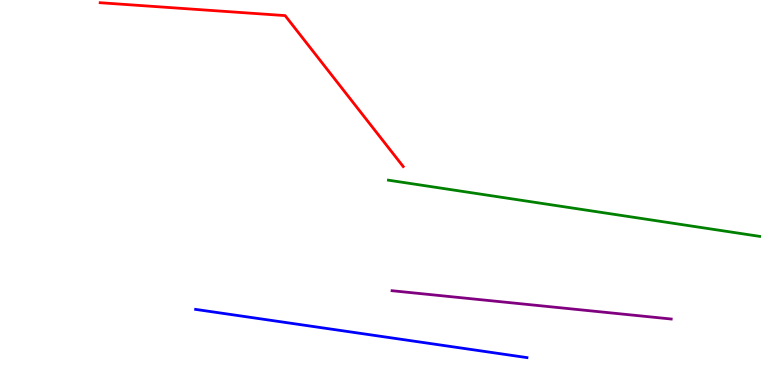[{'lines': ['blue', 'red'], 'intersections': []}, {'lines': ['green', 'red'], 'intersections': []}, {'lines': ['purple', 'red'], 'intersections': []}, {'lines': ['blue', 'green'], 'intersections': []}, {'lines': ['blue', 'purple'], 'intersections': []}, {'lines': ['green', 'purple'], 'intersections': []}]